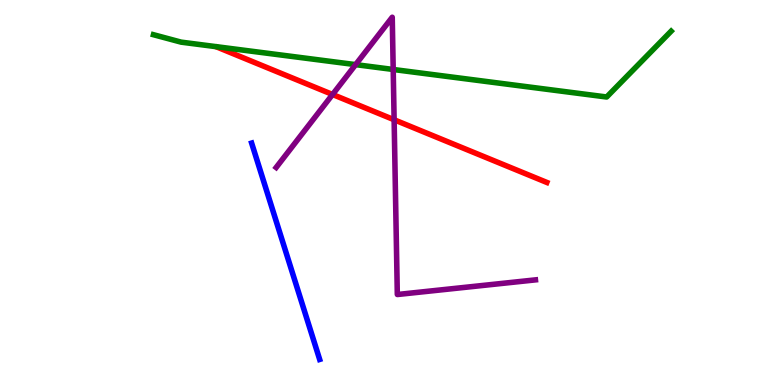[{'lines': ['blue', 'red'], 'intersections': []}, {'lines': ['green', 'red'], 'intersections': []}, {'lines': ['purple', 'red'], 'intersections': [{'x': 4.29, 'y': 7.55}, {'x': 5.09, 'y': 6.89}]}, {'lines': ['blue', 'green'], 'intersections': []}, {'lines': ['blue', 'purple'], 'intersections': []}, {'lines': ['green', 'purple'], 'intersections': [{'x': 4.59, 'y': 8.32}, {'x': 5.07, 'y': 8.2}]}]